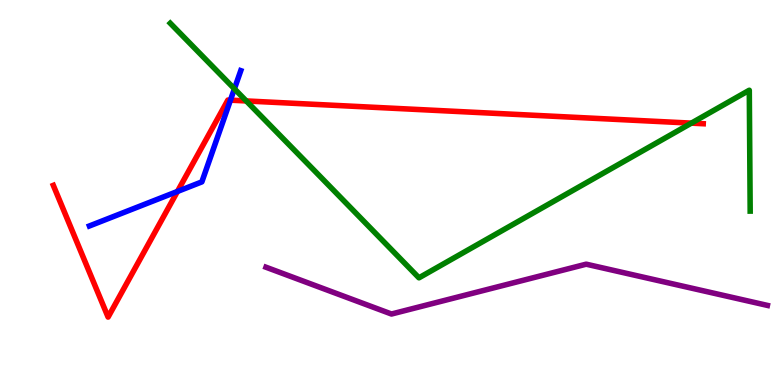[{'lines': ['blue', 'red'], 'intersections': [{'x': 2.29, 'y': 5.03}, {'x': 2.97, 'y': 7.4}]}, {'lines': ['green', 'red'], 'intersections': [{'x': 3.18, 'y': 7.38}, {'x': 8.92, 'y': 6.8}]}, {'lines': ['purple', 'red'], 'intersections': []}, {'lines': ['blue', 'green'], 'intersections': [{'x': 3.02, 'y': 7.69}]}, {'lines': ['blue', 'purple'], 'intersections': []}, {'lines': ['green', 'purple'], 'intersections': []}]